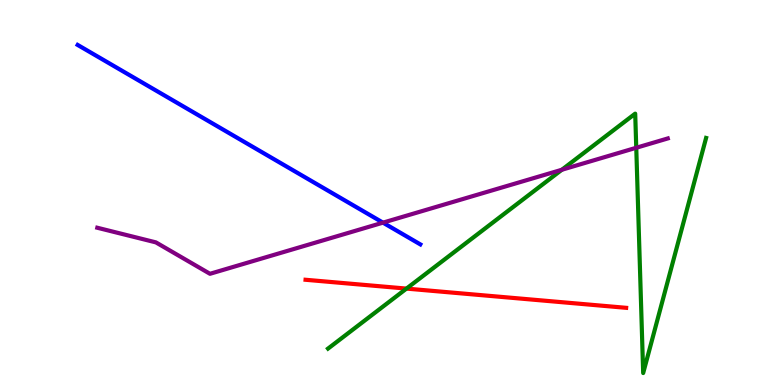[{'lines': ['blue', 'red'], 'intersections': []}, {'lines': ['green', 'red'], 'intersections': [{'x': 5.24, 'y': 2.5}]}, {'lines': ['purple', 'red'], 'intersections': []}, {'lines': ['blue', 'green'], 'intersections': []}, {'lines': ['blue', 'purple'], 'intersections': [{'x': 4.94, 'y': 4.22}]}, {'lines': ['green', 'purple'], 'intersections': [{'x': 7.25, 'y': 5.59}, {'x': 8.21, 'y': 6.16}]}]